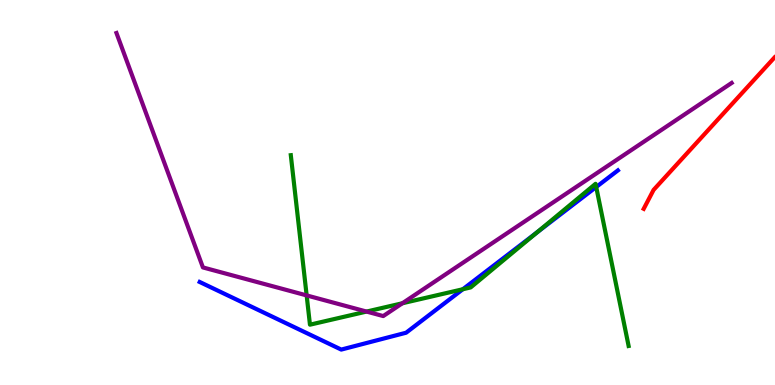[{'lines': ['blue', 'red'], 'intersections': []}, {'lines': ['green', 'red'], 'intersections': []}, {'lines': ['purple', 'red'], 'intersections': []}, {'lines': ['blue', 'green'], 'intersections': [{'x': 5.97, 'y': 2.49}, {'x': 6.93, 'y': 3.97}, {'x': 7.69, 'y': 5.14}]}, {'lines': ['blue', 'purple'], 'intersections': []}, {'lines': ['green', 'purple'], 'intersections': [{'x': 3.96, 'y': 2.33}, {'x': 4.73, 'y': 1.91}, {'x': 5.19, 'y': 2.12}]}]